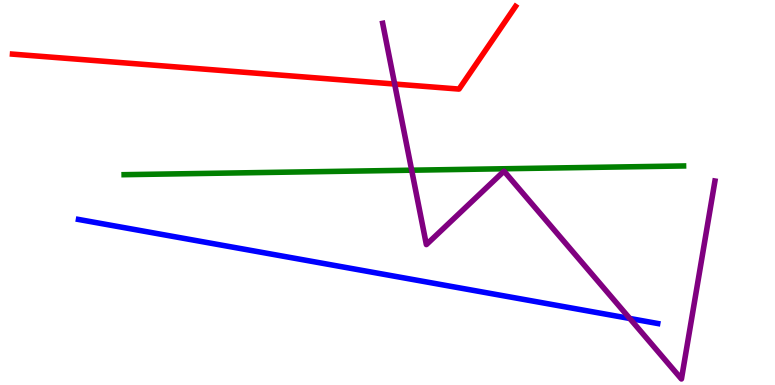[{'lines': ['blue', 'red'], 'intersections': []}, {'lines': ['green', 'red'], 'intersections': []}, {'lines': ['purple', 'red'], 'intersections': [{'x': 5.09, 'y': 7.82}]}, {'lines': ['blue', 'green'], 'intersections': []}, {'lines': ['blue', 'purple'], 'intersections': [{'x': 8.13, 'y': 1.73}]}, {'lines': ['green', 'purple'], 'intersections': [{'x': 5.31, 'y': 5.58}]}]